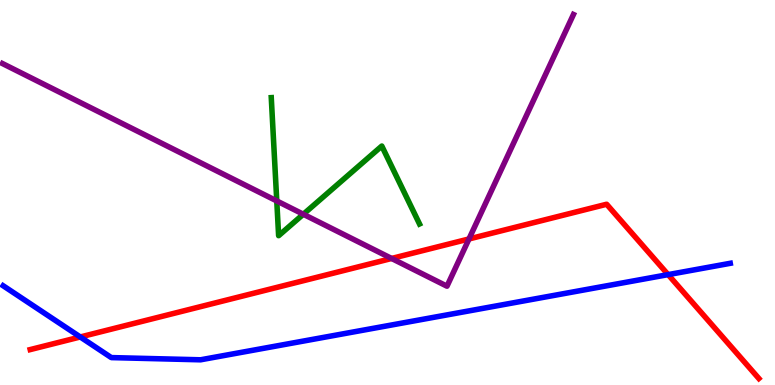[{'lines': ['blue', 'red'], 'intersections': [{'x': 1.04, 'y': 1.25}, {'x': 8.62, 'y': 2.87}]}, {'lines': ['green', 'red'], 'intersections': []}, {'lines': ['purple', 'red'], 'intersections': [{'x': 5.05, 'y': 3.29}, {'x': 6.05, 'y': 3.79}]}, {'lines': ['blue', 'green'], 'intersections': []}, {'lines': ['blue', 'purple'], 'intersections': []}, {'lines': ['green', 'purple'], 'intersections': [{'x': 3.57, 'y': 4.78}, {'x': 3.91, 'y': 4.44}]}]